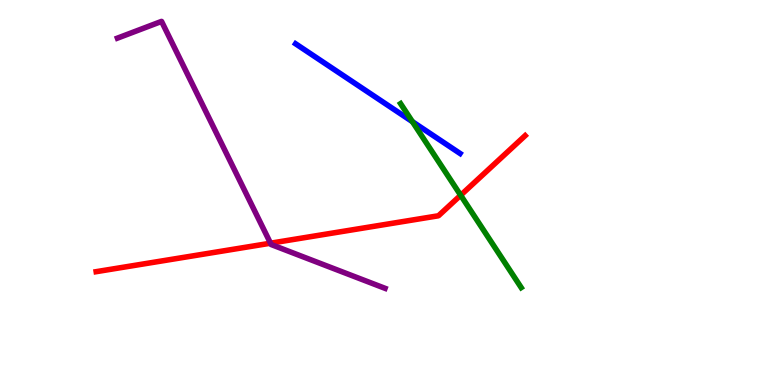[{'lines': ['blue', 'red'], 'intersections': []}, {'lines': ['green', 'red'], 'intersections': [{'x': 5.94, 'y': 4.93}]}, {'lines': ['purple', 'red'], 'intersections': [{'x': 3.49, 'y': 3.68}]}, {'lines': ['blue', 'green'], 'intersections': [{'x': 5.32, 'y': 6.84}]}, {'lines': ['blue', 'purple'], 'intersections': []}, {'lines': ['green', 'purple'], 'intersections': []}]